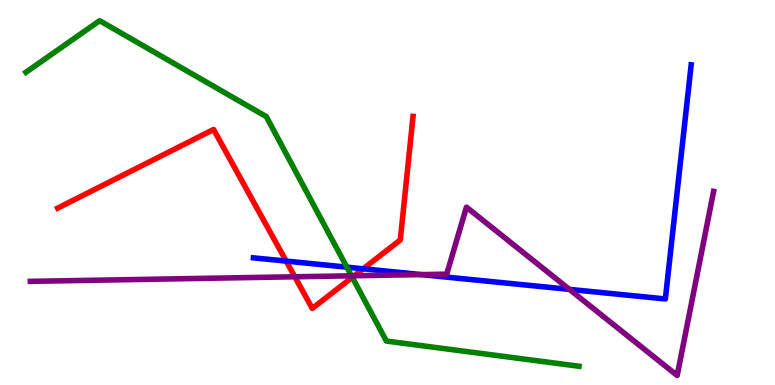[{'lines': ['blue', 'red'], 'intersections': [{'x': 3.69, 'y': 3.22}, {'x': 4.69, 'y': 3.02}]}, {'lines': ['green', 'red'], 'intersections': [{'x': 4.55, 'y': 2.8}]}, {'lines': ['purple', 'red'], 'intersections': [{'x': 3.8, 'y': 2.81}, {'x': 4.57, 'y': 2.84}]}, {'lines': ['blue', 'green'], 'intersections': [{'x': 4.48, 'y': 3.06}]}, {'lines': ['blue', 'purple'], 'intersections': [{'x': 5.44, 'y': 2.87}, {'x': 7.35, 'y': 2.48}]}, {'lines': ['green', 'purple'], 'intersections': [{'x': 4.54, 'y': 2.84}]}]